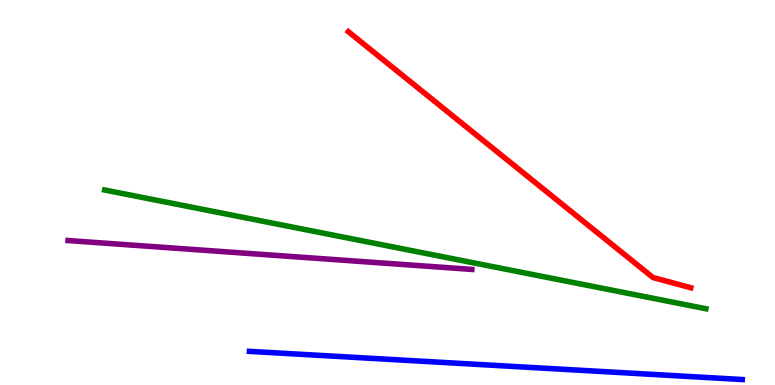[{'lines': ['blue', 'red'], 'intersections': []}, {'lines': ['green', 'red'], 'intersections': []}, {'lines': ['purple', 'red'], 'intersections': []}, {'lines': ['blue', 'green'], 'intersections': []}, {'lines': ['blue', 'purple'], 'intersections': []}, {'lines': ['green', 'purple'], 'intersections': []}]